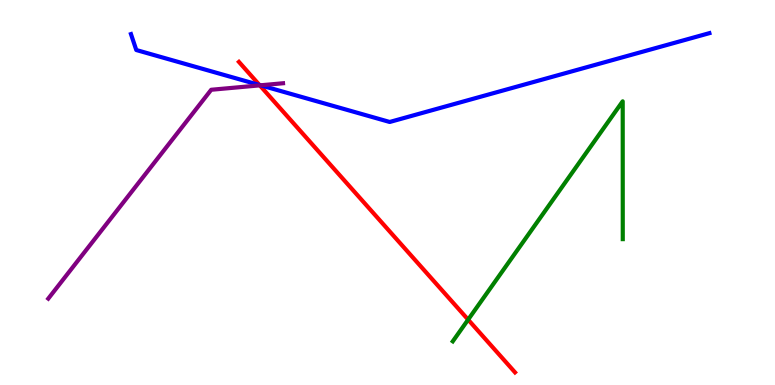[{'lines': ['blue', 'red'], 'intersections': [{'x': 3.35, 'y': 7.79}]}, {'lines': ['green', 'red'], 'intersections': [{'x': 6.04, 'y': 1.7}]}, {'lines': ['purple', 'red'], 'intersections': [{'x': 3.35, 'y': 7.78}]}, {'lines': ['blue', 'green'], 'intersections': []}, {'lines': ['blue', 'purple'], 'intersections': [{'x': 3.36, 'y': 7.78}]}, {'lines': ['green', 'purple'], 'intersections': []}]